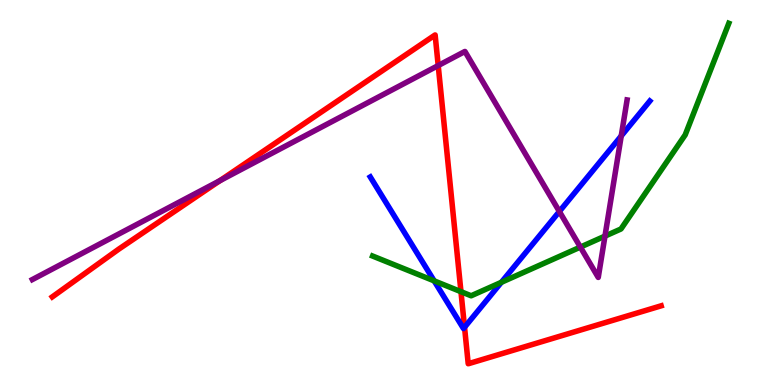[{'lines': ['blue', 'red'], 'intersections': [{'x': 5.99, 'y': 1.5}]}, {'lines': ['green', 'red'], 'intersections': [{'x': 5.95, 'y': 2.42}]}, {'lines': ['purple', 'red'], 'intersections': [{'x': 2.84, 'y': 5.31}, {'x': 5.65, 'y': 8.3}]}, {'lines': ['blue', 'green'], 'intersections': [{'x': 5.6, 'y': 2.7}, {'x': 6.47, 'y': 2.67}]}, {'lines': ['blue', 'purple'], 'intersections': [{'x': 7.22, 'y': 4.51}, {'x': 8.02, 'y': 6.47}]}, {'lines': ['green', 'purple'], 'intersections': [{'x': 7.49, 'y': 3.58}, {'x': 7.81, 'y': 3.87}]}]